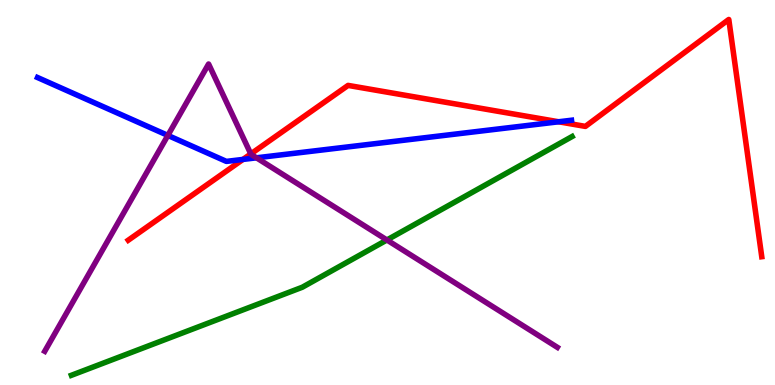[{'lines': ['blue', 'red'], 'intersections': [{'x': 3.14, 'y': 5.86}, {'x': 7.21, 'y': 6.84}]}, {'lines': ['green', 'red'], 'intersections': []}, {'lines': ['purple', 'red'], 'intersections': [{'x': 3.24, 'y': 6.0}]}, {'lines': ['blue', 'green'], 'intersections': []}, {'lines': ['blue', 'purple'], 'intersections': [{'x': 2.17, 'y': 6.48}, {'x': 3.31, 'y': 5.9}]}, {'lines': ['green', 'purple'], 'intersections': [{'x': 4.99, 'y': 3.77}]}]